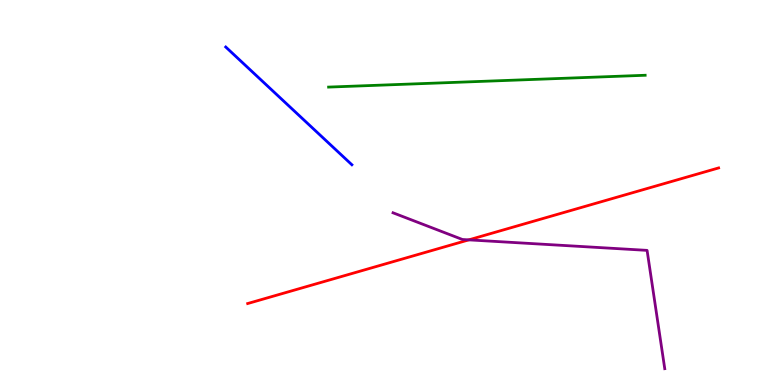[{'lines': ['blue', 'red'], 'intersections': []}, {'lines': ['green', 'red'], 'intersections': []}, {'lines': ['purple', 'red'], 'intersections': [{'x': 6.05, 'y': 3.77}]}, {'lines': ['blue', 'green'], 'intersections': []}, {'lines': ['blue', 'purple'], 'intersections': []}, {'lines': ['green', 'purple'], 'intersections': []}]